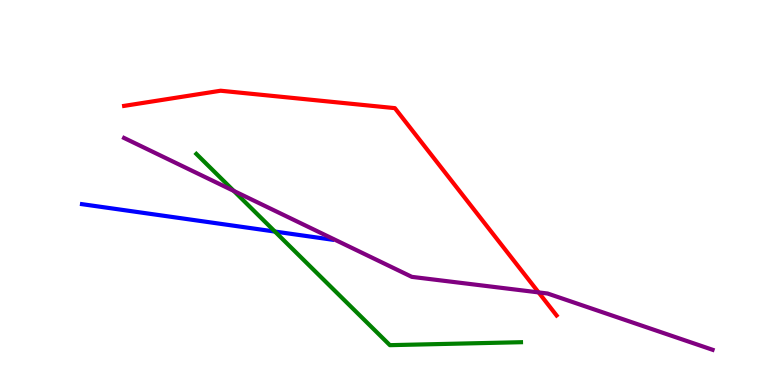[{'lines': ['blue', 'red'], 'intersections': []}, {'lines': ['green', 'red'], 'intersections': []}, {'lines': ['purple', 'red'], 'intersections': [{'x': 6.95, 'y': 2.41}]}, {'lines': ['blue', 'green'], 'intersections': [{'x': 3.55, 'y': 3.99}]}, {'lines': ['blue', 'purple'], 'intersections': []}, {'lines': ['green', 'purple'], 'intersections': [{'x': 3.02, 'y': 5.04}]}]